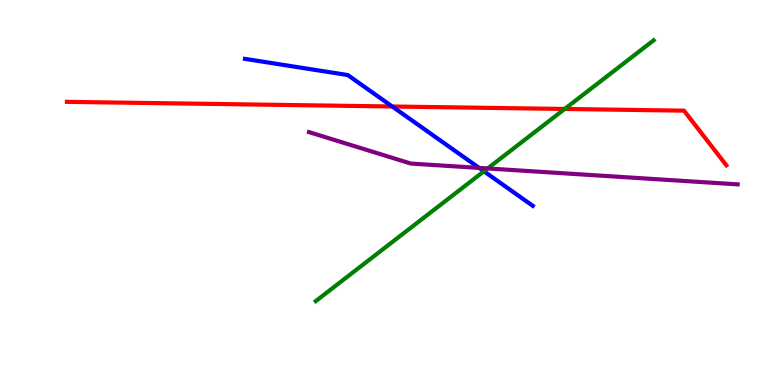[{'lines': ['blue', 'red'], 'intersections': [{'x': 5.06, 'y': 7.23}]}, {'lines': ['green', 'red'], 'intersections': [{'x': 7.29, 'y': 7.17}]}, {'lines': ['purple', 'red'], 'intersections': []}, {'lines': ['blue', 'green'], 'intersections': [{'x': 6.24, 'y': 5.55}]}, {'lines': ['blue', 'purple'], 'intersections': [{'x': 6.18, 'y': 5.64}]}, {'lines': ['green', 'purple'], 'intersections': [{'x': 6.29, 'y': 5.62}]}]